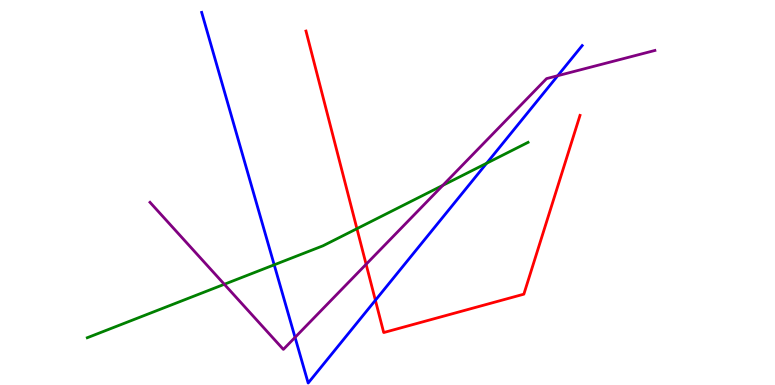[{'lines': ['blue', 'red'], 'intersections': [{'x': 4.84, 'y': 2.2}]}, {'lines': ['green', 'red'], 'intersections': [{'x': 4.61, 'y': 4.06}]}, {'lines': ['purple', 'red'], 'intersections': [{'x': 4.72, 'y': 3.14}]}, {'lines': ['blue', 'green'], 'intersections': [{'x': 3.54, 'y': 3.12}, {'x': 6.28, 'y': 5.76}]}, {'lines': ['blue', 'purple'], 'intersections': [{'x': 3.81, 'y': 1.24}, {'x': 7.2, 'y': 8.03}]}, {'lines': ['green', 'purple'], 'intersections': [{'x': 2.89, 'y': 2.62}, {'x': 5.71, 'y': 5.19}]}]